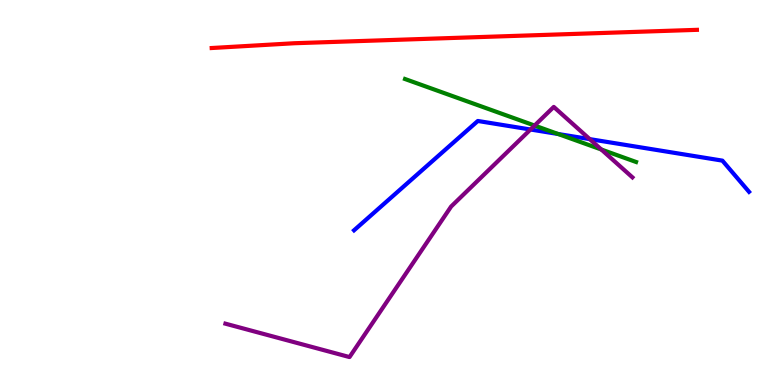[{'lines': ['blue', 'red'], 'intersections': []}, {'lines': ['green', 'red'], 'intersections': []}, {'lines': ['purple', 'red'], 'intersections': []}, {'lines': ['blue', 'green'], 'intersections': [{'x': 7.2, 'y': 6.52}]}, {'lines': ['blue', 'purple'], 'intersections': [{'x': 6.85, 'y': 6.64}, {'x': 7.61, 'y': 6.39}]}, {'lines': ['green', 'purple'], 'intersections': [{'x': 6.9, 'y': 6.74}, {'x': 7.76, 'y': 6.12}]}]